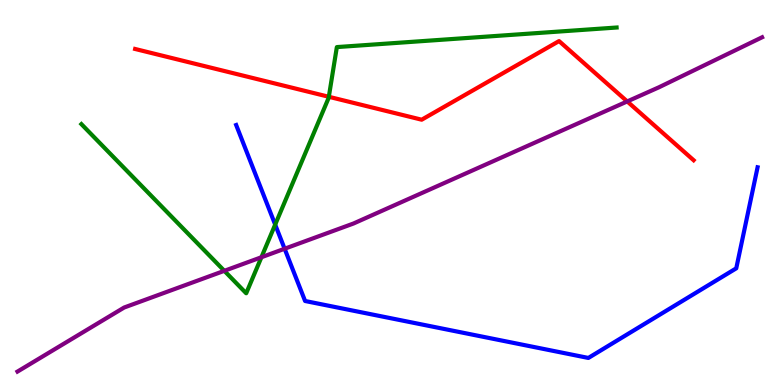[{'lines': ['blue', 'red'], 'intersections': []}, {'lines': ['green', 'red'], 'intersections': [{'x': 4.24, 'y': 7.49}]}, {'lines': ['purple', 'red'], 'intersections': [{'x': 8.09, 'y': 7.37}]}, {'lines': ['blue', 'green'], 'intersections': [{'x': 3.55, 'y': 4.17}]}, {'lines': ['blue', 'purple'], 'intersections': [{'x': 3.67, 'y': 3.54}]}, {'lines': ['green', 'purple'], 'intersections': [{'x': 2.89, 'y': 2.97}, {'x': 3.37, 'y': 3.32}]}]